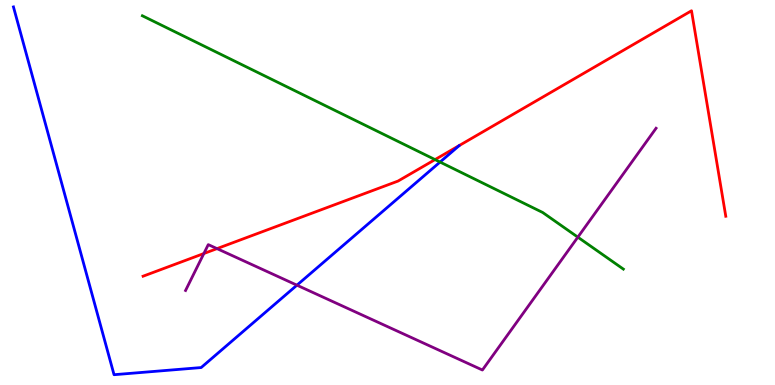[{'lines': ['blue', 'red'], 'intersections': []}, {'lines': ['green', 'red'], 'intersections': [{'x': 5.61, 'y': 5.85}]}, {'lines': ['purple', 'red'], 'intersections': [{'x': 2.63, 'y': 3.41}, {'x': 2.8, 'y': 3.54}]}, {'lines': ['blue', 'green'], 'intersections': [{'x': 5.68, 'y': 5.79}]}, {'lines': ['blue', 'purple'], 'intersections': [{'x': 3.83, 'y': 2.59}]}, {'lines': ['green', 'purple'], 'intersections': [{'x': 7.46, 'y': 3.84}]}]